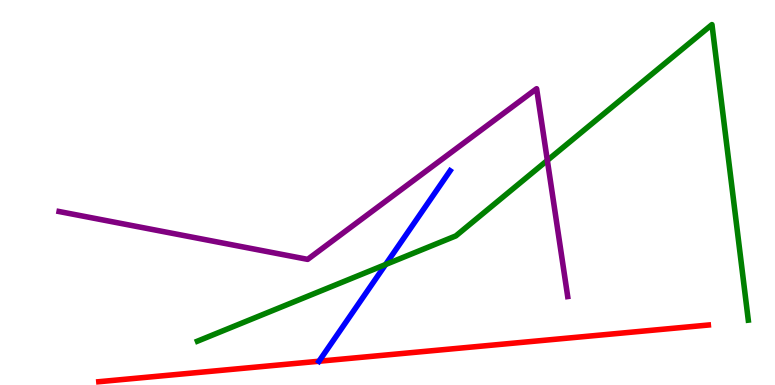[{'lines': ['blue', 'red'], 'intersections': [{'x': 4.12, 'y': 0.617}]}, {'lines': ['green', 'red'], 'intersections': []}, {'lines': ['purple', 'red'], 'intersections': []}, {'lines': ['blue', 'green'], 'intersections': [{'x': 4.98, 'y': 3.13}]}, {'lines': ['blue', 'purple'], 'intersections': []}, {'lines': ['green', 'purple'], 'intersections': [{'x': 7.06, 'y': 5.83}]}]